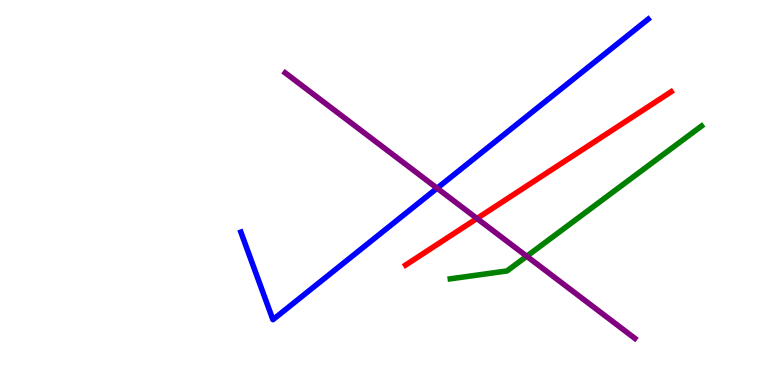[{'lines': ['blue', 'red'], 'intersections': []}, {'lines': ['green', 'red'], 'intersections': []}, {'lines': ['purple', 'red'], 'intersections': [{'x': 6.15, 'y': 4.33}]}, {'lines': ['blue', 'green'], 'intersections': []}, {'lines': ['blue', 'purple'], 'intersections': [{'x': 5.64, 'y': 5.11}]}, {'lines': ['green', 'purple'], 'intersections': [{'x': 6.8, 'y': 3.34}]}]